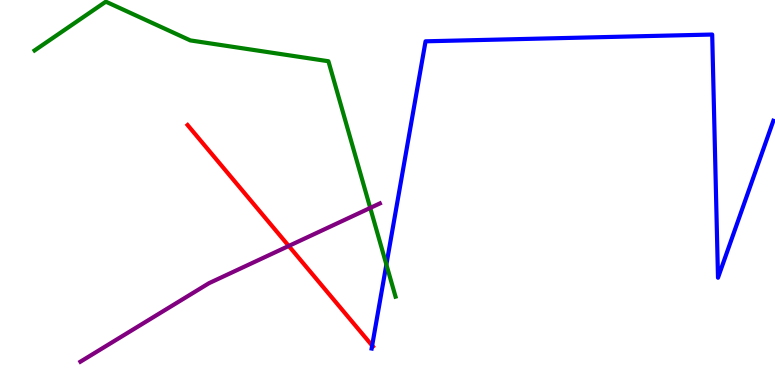[{'lines': ['blue', 'red'], 'intersections': [{'x': 4.8, 'y': 1.02}]}, {'lines': ['green', 'red'], 'intersections': []}, {'lines': ['purple', 'red'], 'intersections': [{'x': 3.73, 'y': 3.61}]}, {'lines': ['blue', 'green'], 'intersections': [{'x': 4.99, 'y': 3.13}]}, {'lines': ['blue', 'purple'], 'intersections': []}, {'lines': ['green', 'purple'], 'intersections': [{'x': 4.78, 'y': 4.6}]}]